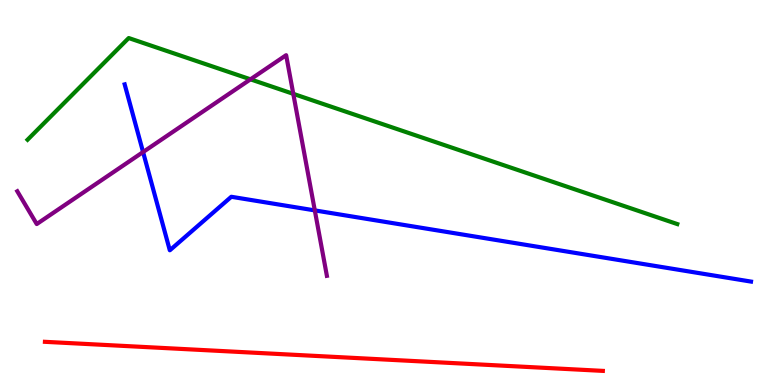[{'lines': ['blue', 'red'], 'intersections': []}, {'lines': ['green', 'red'], 'intersections': []}, {'lines': ['purple', 'red'], 'intersections': []}, {'lines': ['blue', 'green'], 'intersections': []}, {'lines': ['blue', 'purple'], 'intersections': [{'x': 1.85, 'y': 6.05}, {'x': 4.06, 'y': 4.53}]}, {'lines': ['green', 'purple'], 'intersections': [{'x': 3.23, 'y': 7.94}, {'x': 3.78, 'y': 7.56}]}]